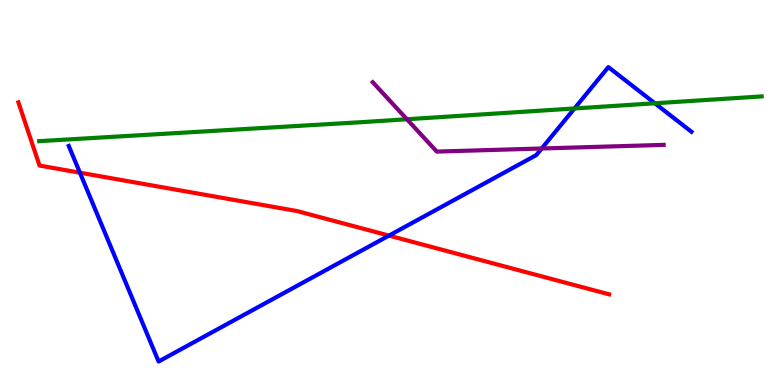[{'lines': ['blue', 'red'], 'intersections': [{'x': 1.03, 'y': 5.51}, {'x': 5.02, 'y': 3.88}]}, {'lines': ['green', 'red'], 'intersections': []}, {'lines': ['purple', 'red'], 'intersections': []}, {'lines': ['blue', 'green'], 'intersections': [{'x': 7.41, 'y': 7.18}, {'x': 8.45, 'y': 7.32}]}, {'lines': ['blue', 'purple'], 'intersections': [{'x': 6.99, 'y': 6.14}]}, {'lines': ['green', 'purple'], 'intersections': [{'x': 5.25, 'y': 6.9}]}]